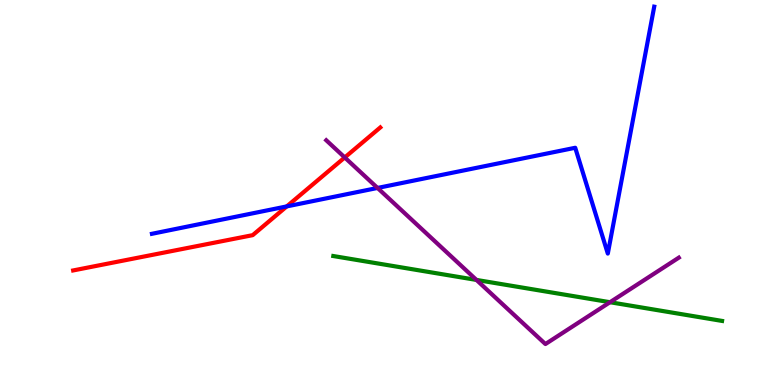[{'lines': ['blue', 'red'], 'intersections': [{'x': 3.7, 'y': 4.64}]}, {'lines': ['green', 'red'], 'intersections': []}, {'lines': ['purple', 'red'], 'intersections': [{'x': 4.45, 'y': 5.91}]}, {'lines': ['blue', 'green'], 'intersections': []}, {'lines': ['blue', 'purple'], 'intersections': [{'x': 4.87, 'y': 5.12}]}, {'lines': ['green', 'purple'], 'intersections': [{'x': 6.15, 'y': 2.73}, {'x': 7.87, 'y': 2.15}]}]